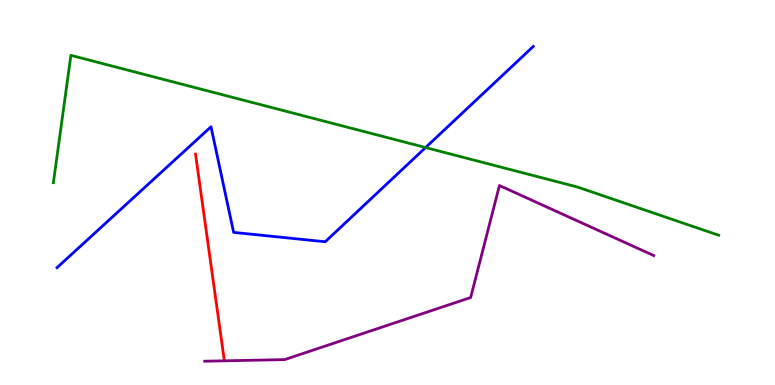[{'lines': ['blue', 'red'], 'intersections': []}, {'lines': ['green', 'red'], 'intersections': []}, {'lines': ['purple', 'red'], 'intersections': []}, {'lines': ['blue', 'green'], 'intersections': [{'x': 5.49, 'y': 6.17}]}, {'lines': ['blue', 'purple'], 'intersections': []}, {'lines': ['green', 'purple'], 'intersections': []}]